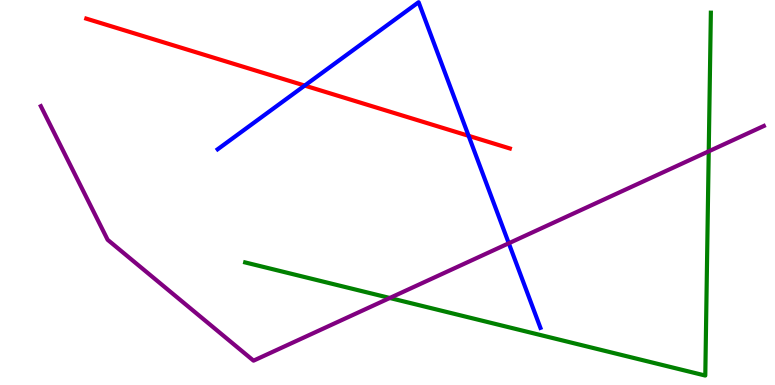[{'lines': ['blue', 'red'], 'intersections': [{'x': 3.93, 'y': 7.78}, {'x': 6.05, 'y': 6.47}]}, {'lines': ['green', 'red'], 'intersections': []}, {'lines': ['purple', 'red'], 'intersections': []}, {'lines': ['blue', 'green'], 'intersections': []}, {'lines': ['blue', 'purple'], 'intersections': [{'x': 6.57, 'y': 3.68}]}, {'lines': ['green', 'purple'], 'intersections': [{'x': 5.03, 'y': 2.26}, {'x': 9.14, 'y': 6.07}]}]